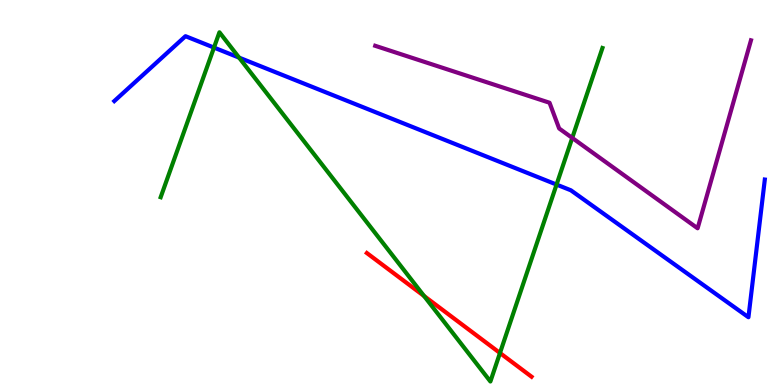[{'lines': ['blue', 'red'], 'intersections': []}, {'lines': ['green', 'red'], 'intersections': [{'x': 5.47, 'y': 2.31}, {'x': 6.45, 'y': 0.831}]}, {'lines': ['purple', 'red'], 'intersections': []}, {'lines': ['blue', 'green'], 'intersections': [{'x': 2.76, 'y': 8.76}, {'x': 3.09, 'y': 8.5}, {'x': 7.18, 'y': 5.21}]}, {'lines': ['blue', 'purple'], 'intersections': []}, {'lines': ['green', 'purple'], 'intersections': [{'x': 7.38, 'y': 6.42}]}]